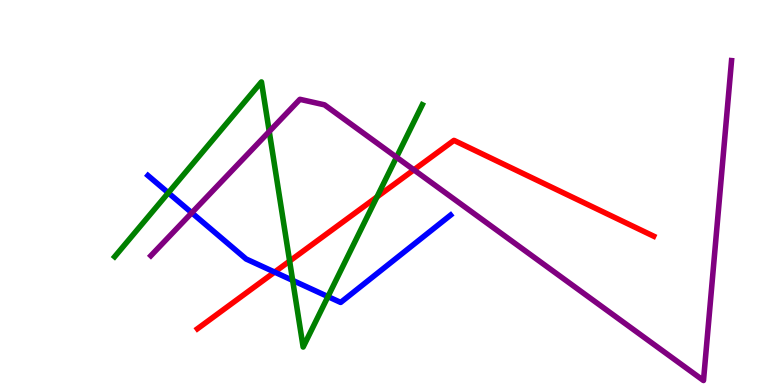[{'lines': ['blue', 'red'], 'intersections': [{'x': 3.54, 'y': 2.93}]}, {'lines': ['green', 'red'], 'intersections': [{'x': 3.74, 'y': 3.22}, {'x': 4.86, 'y': 4.88}]}, {'lines': ['purple', 'red'], 'intersections': [{'x': 5.34, 'y': 5.59}]}, {'lines': ['blue', 'green'], 'intersections': [{'x': 2.17, 'y': 4.99}, {'x': 3.78, 'y': 2.72}, {'x': 4.23, 'y': 2.3}]}, {'lines': ['blue', 'purple'], 'intersections': [{'x': 2.47, 'y': 4.47}]}, {'lines': ['green', 'purple'], 'intersections': [{'x': 3.47, 'y': 6.58}, {'x': 5.12, 'y': 5.92}]}]